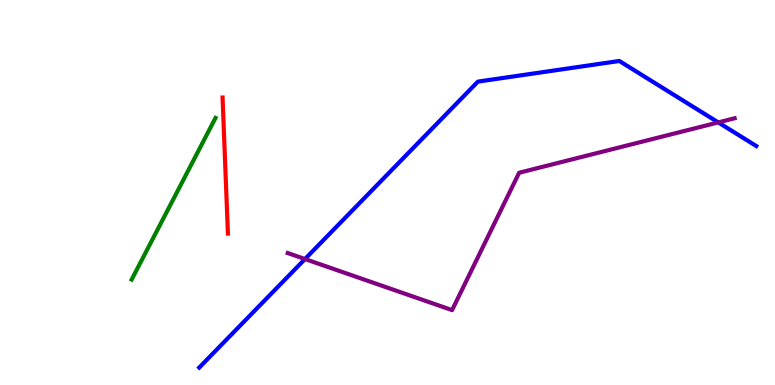[{'lines': ['blue', 'red'], 'intersections': []}, {'lines': ['green', 'red'], 'intersections': []}, {'lines': ['purple', 'red'], 'intersections': []}, {'lines': ['blue', 'green'], 'intersections': []}, {'lines': ['blue', 'purple'], 'intersections': [{'x': 3.94, 'y': 3.27}, {'x': 9.27, 'y': 6.82}]}, {'lines': ['green', 'purple'], 'intersections': []}]